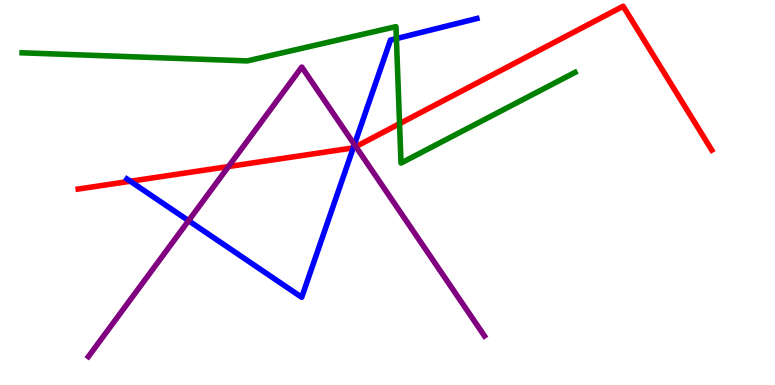[{'lines': ['blue', 'red'], 'intersections': [{'x': 1.68, 'y': 5.29}, {'x': 4.56, 'y': 6.16}]}, {'lines': ['green', 'red'], 'intersections': [{'x': 5.16, 'y': 6.79}]}, {'lines': ['purple', 'red'], 'intersections': [{'x': 2.95, 'y': 5.67}, {'x': 4.59, 'y': 6.19}]}, {'lines': ['blue', 'green'], 'intersections': [{'x': 5.11, 'y': 9.0}]}, {'lines': ['blue', 'purple'], 'intersections': [{'x': 2.43, 'y': 4.27}, {'x': 4.57, 'y': 6.25}]}, {'lines': ['green', 'purple'], 'intersections': []}]